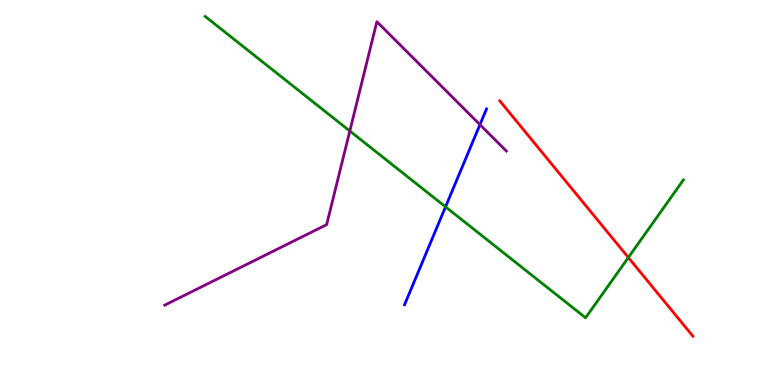[{'lines': ['blue', 'red'], 'intersections': []}, {'lines': ['green', 'red'], 'intersections': [{'x': 8.11, 'y': 3.31}]}, {'lines': ['purple', 'red'], 'intersections': []}, {'lines': ['blue', 'green'], 'intersections': [{'x': 5.75, 'y': 4.63}]}, {'lines': ['blue', 'purple'], 'intersections': [{'x': 6.19, 'y': 6.76}]}, {'lines': ['green', 'purple'], 'intersections': [{'x': 4.51, 'y': 6.6}]}]